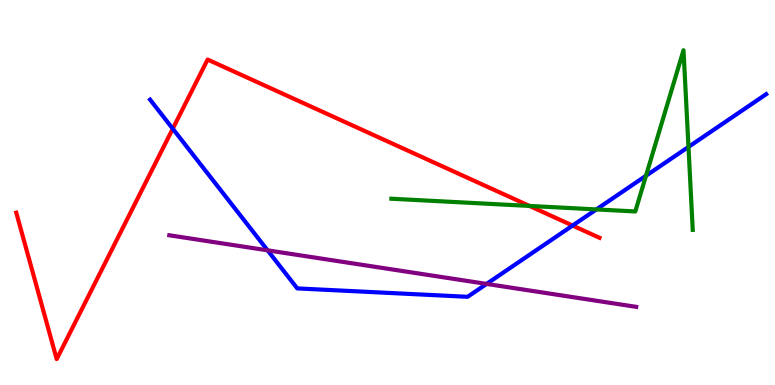[{'lines': ['blue', 'red'], 'intersections': [{'x': 2.23, 'y': 6.66}, {'x': 7.39, 'y': 4.14}]}, {'lines': ['green', 'red'], 'intersections': [{'x': 6.83, 'y': 4.65}]}, {'lines': ['purple', 'red'], 'intersections': []}, {'lines': ['blue', 'green'], 'intersections': [{'x': 7.69, 'y': 4.56}, {'x': 8.34, 'y': 5.43}, {'x': 8.88, 'y': 6.18}]}, {'lines': ['blue', 'purple'], 'intersections': [{'x': 3.45, 'y': 3.5}, {'x': 6.28, 'y': 2.63}]}, {'lines': ['green', 'purple'], 'intersections': []}]